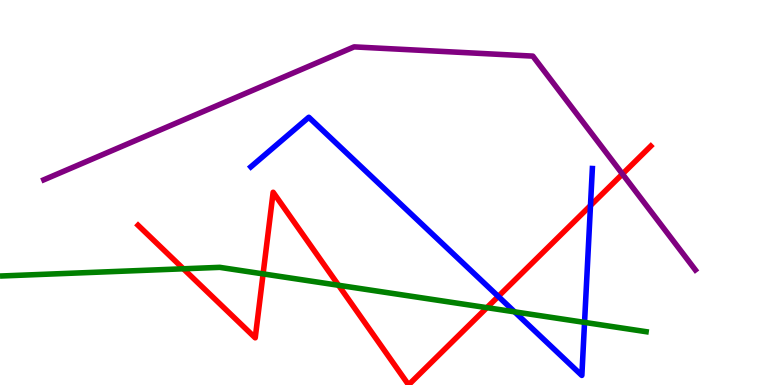[{'lines': ['blue', 'red'], 'intersections': [{'x': 6.43, 'y': 2.3}, {'x': 7.62, 'y': 4.66}]}, {'lines': ['green', 'red'], 'intersections': [{'x': 2.37, 'y': 3.02}, {'x': 3.39, 'y': 2.89}, {'x': 4.37, 'y': 2.59}, {'x': 6.28, 'y': 2.01}]}, {'lines': ['purple', 'red'], 'intersections': [{'x': 8.03, 'y': 5.48}]}, {'lines': ['blue', 'green'], 'intersections': [{'x': 6.64, 'y': 1.9}, {'x': 7.54, 'y': 1.63}]}, {'lines': ['blue', 'purple'], 'intersections': []}, {'lines': ['green', 'purple'], 'intersections': []}]